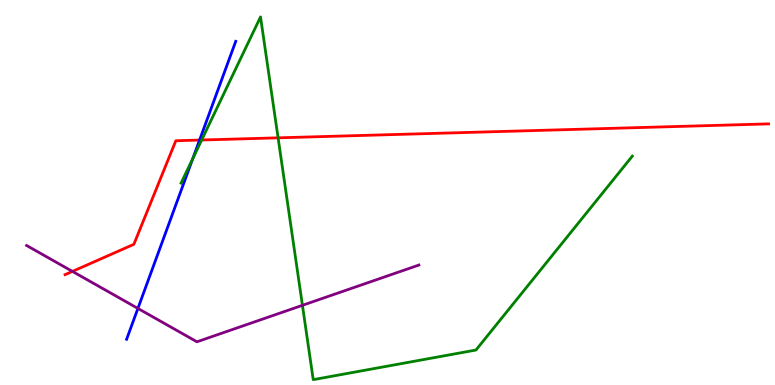[{'lines': ['blue', 'red'], 'intersections': [{'x': 2.58, 'y': 6.36}]}, {'lines': ['green', 'red'], 'intersections': [{'x': 2.6, 'y': 6.36}, {'x': 3.59, 'y': 6.42}]}, {'lines': ['purple', 'red'], 'intersections': [{'x': 0.935, 'y': 2.95}]}, {'lines': ['blue', 'green'], 'intersections': [{'x': 2.49, 'y': 5.88}]}, {'lines': ['blue', 'purple'], 'intersections': [{'x': 1.78, 'y': 1.99}]}, {'lines': ['green', 'purple'], 'intersections': [{'x': 3.9, 'y': 2.07}]}]